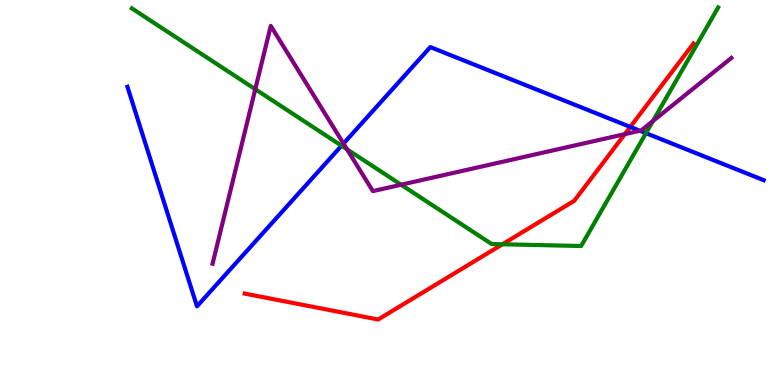[{'lines': ['blue', 'red'], 'intersections': [{'x': 8.13, 'y': 6.7}]}, {'lines': ['green', 'red'], 'intersections': [{'x': 6.48, 'y': 3.66}]}, {'lines': ['purple', 'red'], 'intersections': [{'x': 8.06, 'y': 6.52}]}, {'lines': ['blue', 'green'], 'intersections': [{'x': 4.41, 'y': 6.22}, {'x': 8.33, 'y': 6.54}]}, {'lines': ['blue', 'purple'], 'intersections': [{'x': 4.43, 'y': 6.27}, {'x': 8.26, 'y': 6.6}]}, {'lines': ['green', 'purple'], 'intersections': [{'x': 3.29, 'y': 7.68}, {'x': 4.48, 'y': 6.12}, {'x': 5.18, 'y': 5.2}, {'x': 8.42, 'y': 6.86}]}]